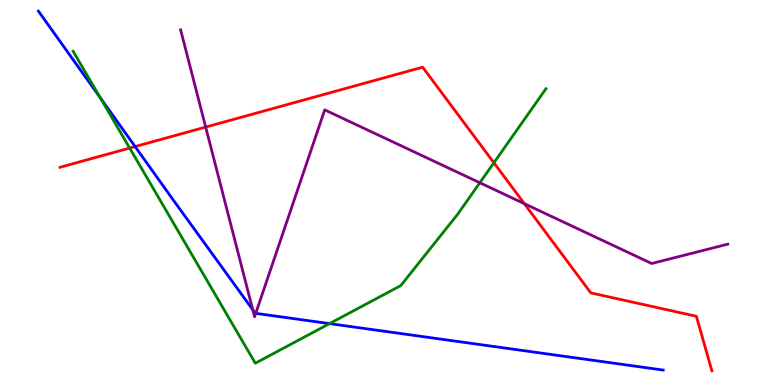[{'lines': ['blue', 'red'], 'intersections': [{'x': 1.74, 'y': 6.19}]}, {'lines': ['green', 'red'], 'intersections': [{'x': 1.67, 'y': 6.15}, {'x': 6.37, 'y': 5.77}]}, {'lines': ['purple', 'red'], 'intersections': [{'x': 2.65, 'y': 6.7}, {'x': 6.77, 'y': 4.71}]}, {'lines': ['blue', 'green'], 'intersections': [{'x': 1.29, 'y': 7.46}, {'x': 4.25, 'y': 1.59}]}, {'lines': ['blue', 'purple'], 'intersections': [{'x': 3.26, 'y': 1.95}, {'x': 3.3, 'y': 1.86}]}, {'lines': ['green', 'purple'], 'intersections': [{'x': 6.19, 'y': 5.25}]}]